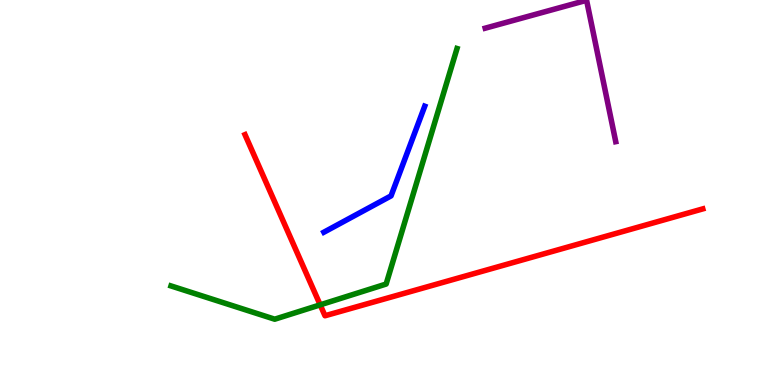[{'lines': ['blue', 'red'], 'intersections': []}, {'lines': ['green', 'red'], 'intersections': [{'x': 4.13, 'y': 2.08}]}, {'lines': ['purple', 'red'], 'intersections': []}, {'lines': ['blue', 'green'], 'intersections': []}, {'lines': ['blue', 'purple'], 'intersections': []}, {'lines': ['green', 'purple'], 'intersections': []}]